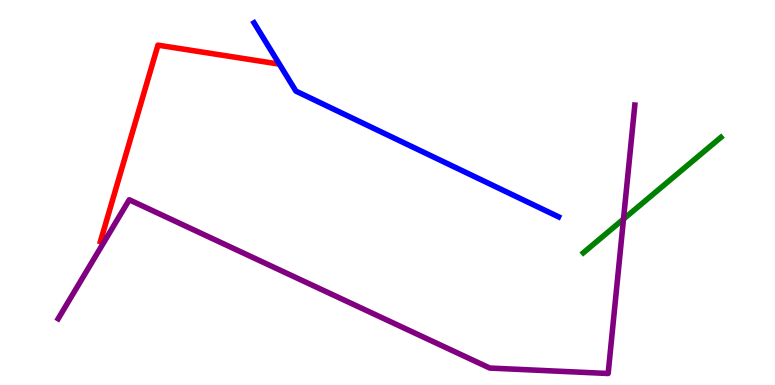[{'lines': ['blue', 'red'], 'intersections': []}, {'lines': ['green', 'red'], 'intersections': []}, {'lines': ['purple', 'red'], 'intersections': []}, {'lines': ['blue', 'green'], 'intersections': []}, {'lines': ['blue', 'purple'], 'intersections': []}, {'lines': ['green', 'purple'], 'intersections': [{'x': 8.05, 'y': 4.31}]}]